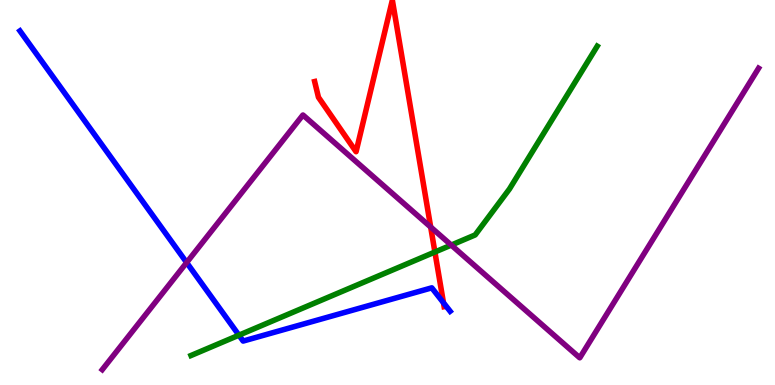[{'lines': ['blue', 'red'], 'intersections': [{'x': 5.72, 'y': 2.14}]}, {'lines': ['green', 'red'], 'intersections': [{'x': 5.61, 'y': 3.45}]}, {'lines': ['purple', 'red'], 'intersections': [{'x': 5.56, 'y': 4.1}]}, {'lines': ['blue', 'green'], 'intersections': [{'x': 3.08, 'y': 1.29}]}, {'lines': ['blue', 'purple'], 'intersections': [{'x': 2.41, 'y': 3.18}]}, {'lines': ['green', 'purple'], 'intersections': [{'x': 5.82, 'y': 3.63}]}]